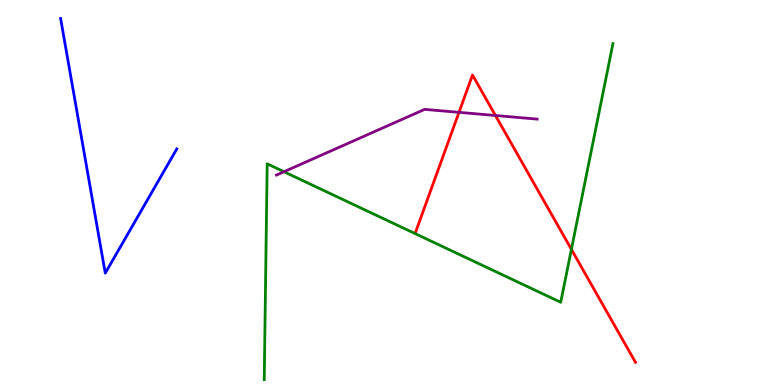[{'lines': ['blue', 'red'], 'intersections': []}, {'lines': ['green', 'red'], 'intersections': [{'x': 7.37, 'y': 3.52}]}, {'lines': ['purple', 'red'], 'intersections': [{'x': 5.92, 'y': 7.08}, {'x': 6.39, 'y': 7.0}]}, {'lines': ['blue', 'green'], 'intersections': []}, {'lines': ['blue', 'purple'], 'intersections': []}, {'lines': ['green', 'purple'], 'intersections': [{'x': 3.66, 'y': 5.54}]}]